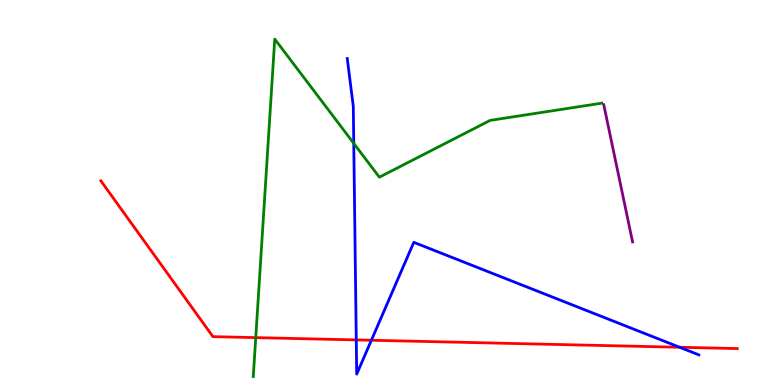[{'lines': ['blue', 'red'], 'intersections': [{'x': 4.6, 'y': 1.17}, {'x': 4.79, 'y': 1.16}, {'x': 8.77, 'y': 0.98}]}, {'lines': ['green', 'red'], 'intersections': [{'x': 3.3, 'y': 1.23}]}, {'lines': ['purple', 'red'], 'intersections': []}, {'lines': ['blue', 'green'], 'intersections': [{'x': 4.56, 'y': 6.28}]}, {'lines': ['blue', 'purple'], 'intersections': []}, {'lines': ['green', 'purple'], 'intersections': []}]